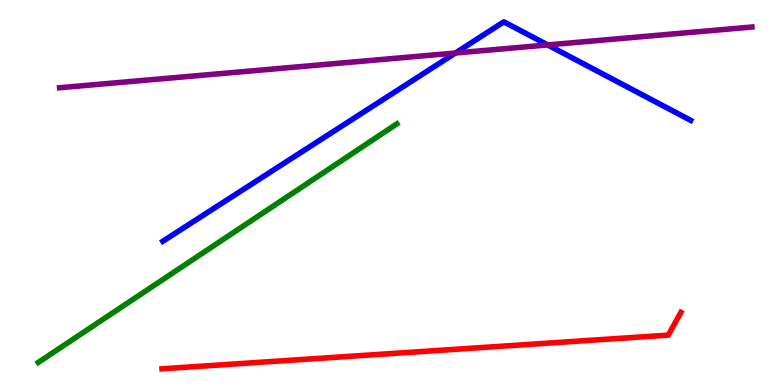[{'lines': ['blue', 'red'], 'intersections': []}, {'lines': ['green', 'red'], 'intersections': []}, {'lines': ['purple', 'red'], 'intersections': []}, {'lines': ['blue', 'green'], 'intersections': []}, {'lines': ['blue', 'purple'], 'intersections': [{'x': 5.88, 'y': 8.62}, {'x': 7.07, 'y': 8.83}]}, {'lines': ['green', 'purple'], 'intersections': []}]